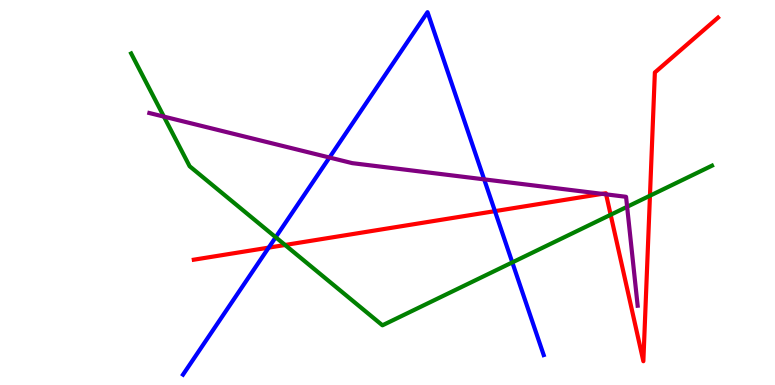[{'lines': ['blue', 'red'], 'intersections': [{'x': 3.47, 'y': 3.57}, {'x': 6.39, 'y': 4.52}]}, {'lines': ['green', 'red'], 'intersections': [{'x': 3.68, 'y': 3.64}, {'x': 7.88, 'y': 4.42}, {'x': 8.39, 'y': 4.92}]}, {'lines': ['purple', 'red'], 'intersections': [{'x': 7.77, 'y': 4.96}, {'x': 7.82, 'y': 4.95}]}, {'lines': ['blue', 'green'], 'intersections': [{'x': 3.56, 'y': 3.84}, {'x': 6.61, 'y': 3.18}]}, {'lines': ['blue', 'purple'], 'intersections': [{'x': 4.25, 'y': 5.91}, {'x': 6.25, 'y': 5.34}]}, {'lines': ['green', 'purple'], 'intersections': [{'x': 2.11, 'y': 6.97}, {'x': 8.09, 'y': 4.63}]}]